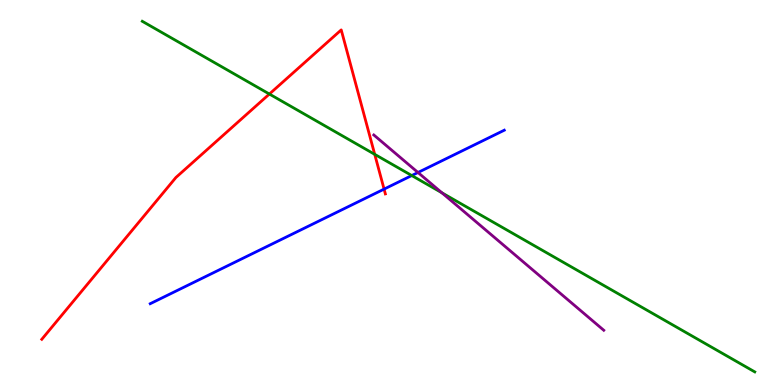[{'lines': ['blue', 'red'], 'intersections': [{'x': 4.96, 'y': 5.09}]}, {'lines': ['green', 'red'], 'intersections': [{'x': 3.48, 'y': 7.56}, {'x': 4.84, 'y': 5.99}]}, {'lines': ['purple', 'red'], 'intersections': []}, {'lines': ['blue', 'green'], 'intersections': [{'x': 5.31, 'y': 5.44}]}, {'lines': ['blue', 'purple'], 'intersections': [{'x': 5.39, 'y': 5.52}]}, {'lines': ['green', 'purple'], 'intersections': [{'x': 5.7, 'y': 4.99}]}]